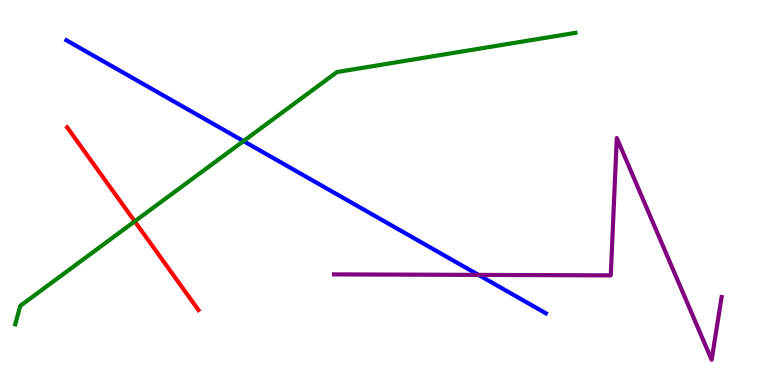[{'lines': ['blue', 'red'], 'intersections': []}, {'lines': ['green', 'red'], 'intersections': [{'x': 1.74, 'y': 4.25}]}, {'lines': ['purple', 'red'], 'intersections': []}, {'lines': ['blue', 'green'], 'intersections': [{'x': 3.14, 'y': 6.34}]}, {'lines': ['blue', 'purple'], 'intersections': [{'x': 6.17, 'y': 2.86}]}, {'lines': ['green', 'purple'], 'intersections': []}]